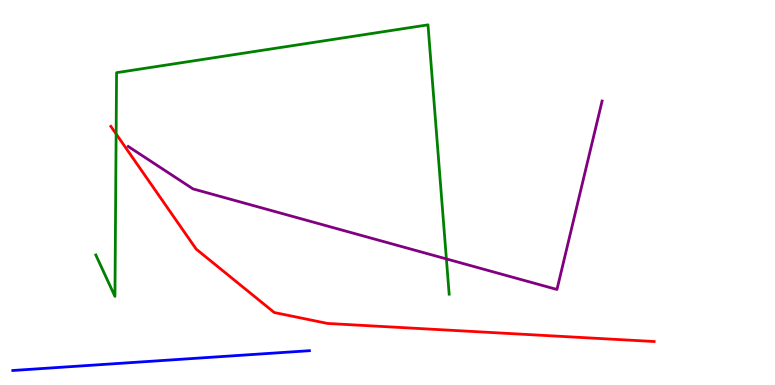[{'lines': ['blue', 'red'], 'intersections': []}, {'lines': ['green', 'red'], 'intersections': [{'x': 1.5, 'y': 6.52}]}, {'lines': ['purple', 'red'], 'intersections': []}, {'lines': ['blue', 'green'], 'intersections': []}, {'lines': ['blue', 'purple'], 'intersections': []}, {'lines': ['green', 'purple'], 'intersections': [{'x': 5.76, 'y': 3.27}]}]